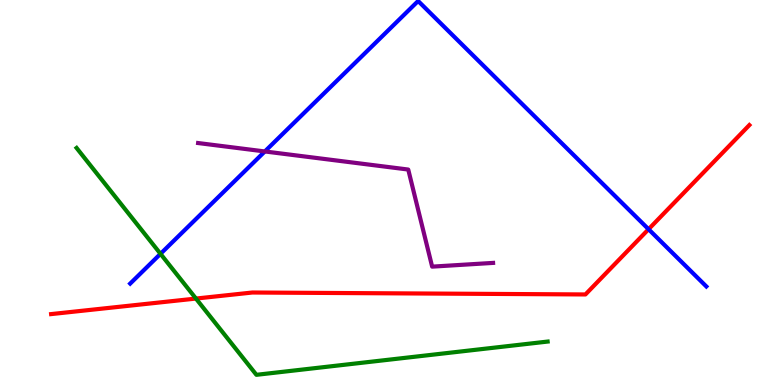[{'lines': ['blue', 'red'], 'intersections': [{'x': 8.37, 'y': 4.05}]}, {'lines': ['green', 'red'], 'intersections': [{'x': 2.53, 'y': 2.25}]}, {'lines': ['purple', 'red'], 'intersections': []}, {'lines': ['blue', 'green'], 'intersections': [{'x': 2.07, 'y': 3.41}]}, {'lines': ['blue', 'purple'], 'intersections': [{'x': 3.42, 'y': 6.07}]}, {'lines': ['green', 'purple'], 'intersections': []}]